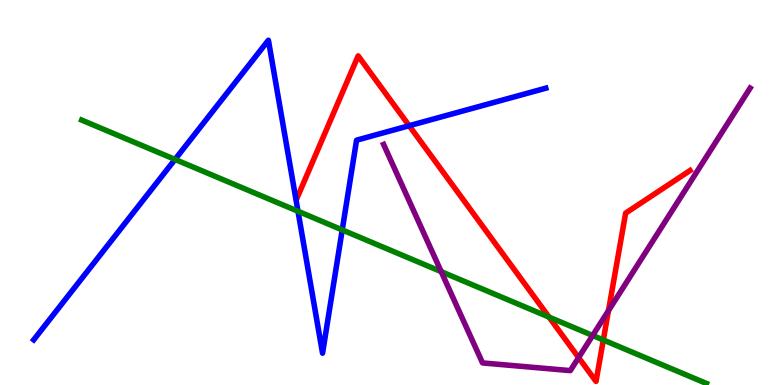[{'lines': ['blue', 'red'], 'intersections': [{'x': 5.28, 'y': 6.73}]}, {'lines': ['green', 'red'], 'intersections': [{'x': 7.08, 'y': 1.76}, {'x': 7.78, 'y': 1.17}]}, {'lines': ['purple', 'red'], 'intersections': [{'x': 7.47, 'y': 0.712}, {'x': 7.85, 'y': 1.93}]}, {'lines': ['blue', 'green'], 'intersections': [{'x': 2.26, 'y': 5.86}, {'x': 3.85, 'y': 4.51}, {'x': 4.42, 'y': 4.03}]}, {'lines': ['blue', 'purple'], 'intersections': []}, {'lines': ['green', 'purple'], 'intersections': [{'x': 5.69, 'y': 2.94}, {'x': 7.65, 'y': 1.29}]}]